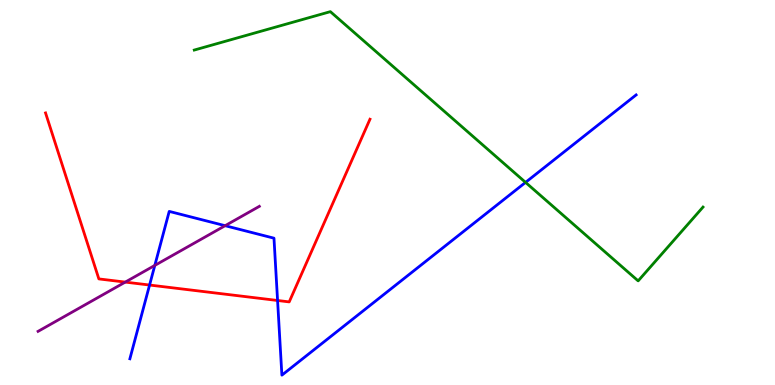[{'lines': ['blue', 'red'], 'intersections': [{'x': 1.93, 'y': 2.6}, {'x': 3.58, 'y': 2.2}]}, {'lines': ['green', 'red'], 'intersections': []}, {'lines': ['purple', 'red'], 'intersections': [{'x': 1.62, 'y': 2.67}]}, {'lines': ['blue', 'green'], 'intersections': [{'x': 6.78, 'y': 5.26}]}, {'lines': ['blue', 'purple'], 'intersections': [{'x': 2.0, 'y': 3.11}, {'x': 2.9, 'y': 4.14}]}, {'lines': ['green', 'purple'], 'intersections': []}]